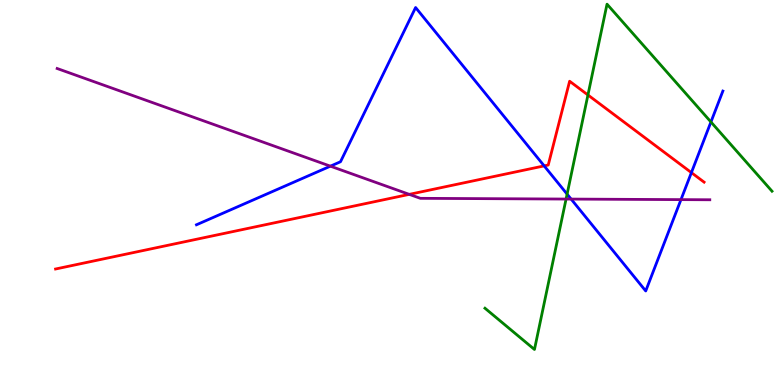[{'lines': ['blue', 'red'], 'intersections': [{'x': 7.02, 'y': 5.69}, {'x': 8.92, 'y': 5.52}]}, {'lines': ['green', 'red'], 'intersections': [{'x': 7.59, 'y': 7.53}]}, {'lines': ['purple', 'red'], 'intersections': [{'x': 5.28, 'y': 4.95}]}, {'lines': ['blue', 'green'], 'intersections': [{'x': 7.32, 'y': 4.96}, {'x': 9.17, 'y': 6.83}]}, {'lines': ['blue', 'purple'], 'intersections': [{'x': 4.26, 'y': 5.68}, {'x': 7.37, 'y': 4.83}, {'x': 8.79, 'y': 4.81}]}, {'lines': ['green', 'purple'], 'intersections': [{'x': 7.3, 'y': 4.83}]}]